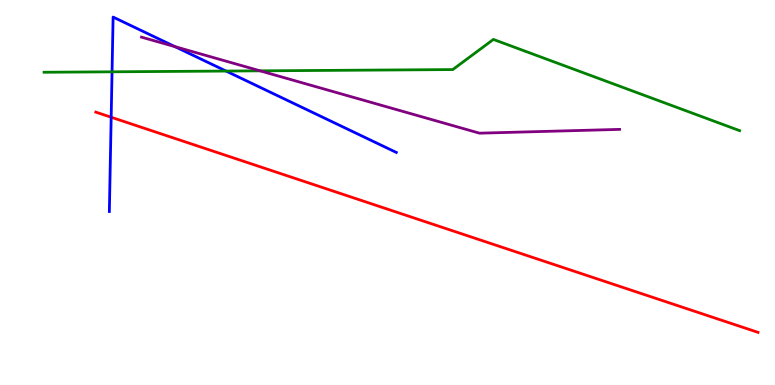[{'lines': ['blue', 'red'], 'intersections': [{'x': 1.43, 'y': 6.95}]}, {'lines': ['green', 'red'], 'intersections': []}, {'lines': ['purple', 'red'], 'intersections': []}, {'lines': ['blue', 'green'], 'intersections': [{'x': 1.45, 'y': 8.13}, {'x': 2.92, 'y': 8.15}]}, {'lines': ['blue', 'purple'], 'intersections': [{'x': 2.26, 'y': 8.79}]}, {'lines': ['green', 'purple'], 'intersections': [{'x': 3.36, 'y': 8.16}]}]